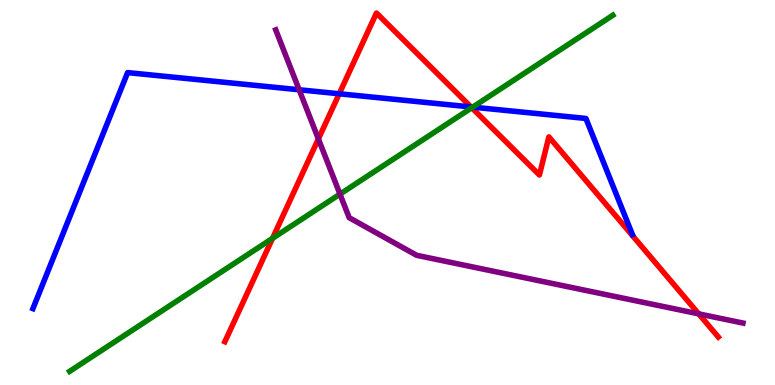[{'lines': ['blue', 'red'], 'intersections': [{'x': 4.38, 'y': 7.56}, {'x': 6.08, 'y': 7.22}]}, {'lines': ['green', 'red'], 'intersections': [{'x': 3.52, 'y': 3.81}, {'x': 6.09, 'y': 7.2}]}, {'lines': ['purple', 'red'], 'intersections': [{'x': 4.11, 'y': 6.39}, {'x': 9.02, 'y': 1.85}]}, {'lines': ['blue', 'green'], 'intersections': [{'x': 6.1, 'y': 7.22}]}, {'lines': ['blue', 'purple'], 'intersections': [{'x': 3.86, 'y': 7.67}]}, {'lines': ['green', 'purple'], 'intersections': [{'x': 4.39, 'y': 4.96}]}]